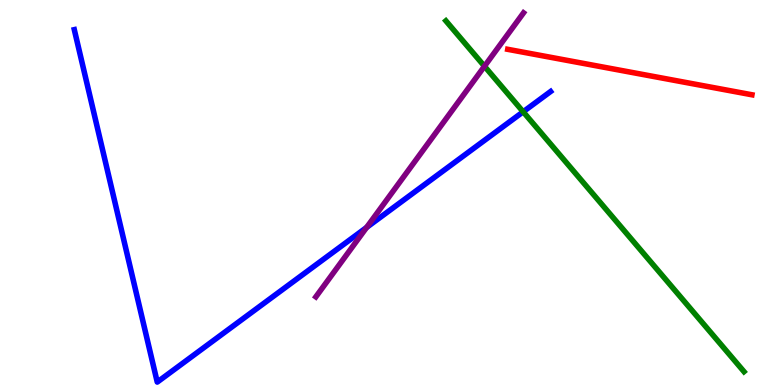[{'lines': ['blue', 'red'], 'intersections': []}, {'lines': ['green', 'red'], 'intersections': []}, {'lines': ['purple', 'red'], 'intersections': []}, {'lines': ['blue', 'green'], 'intersections': [{'x': 6.75, 'y': 7.1}]}, {'lines': ['blue', 'purple'], 'intersections': [{'x': 4.73, 'y': 4.09}]}, {'lines': ['green', 'purple'], 'intersections': [{'x': 6.25, 'y': 8.28}]}]